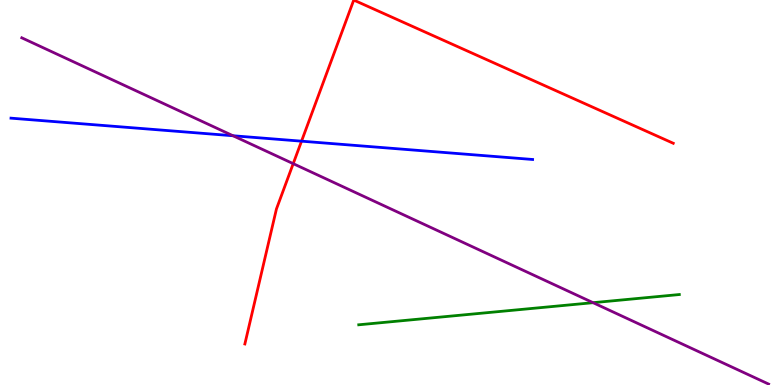[{'lines': ['blue', 'red'], 'intersections': [{'x': 3.89, 'y': 6.33}]}, {'lines': ['green', 'red'], 'intersections': []}, {'lines': ['purple', 'red'], 'intersections': [{'x': 3.78, 'y': 5.75}]}, {'lines': ['blue', 'green'], 'intersections': []}, {'lines': ['blue', 'purple'], 'intersections': [{'x': 3.01, 'y': 6.47}]}, {'lines': ['green', 'purple'], 'intersections': [{'x': 7.65, 'y': 2.14}]}]